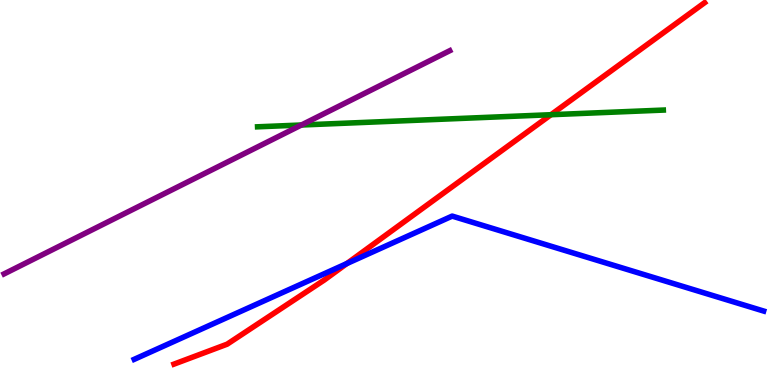[{'lines': ['blue', 'red'], 'intersections': [{'x': 4.48, 'y': 3.15}]}, {'lines': ['green', 'red'], 'intersections': [{'x': 7.11, 'y': 7.02}]}, {'lines': ['purple', 'red'], 'intersections': []}, {'lines': ['blue', 'green'], 'intersections': []}, {'lines': ['blue', 'purple'], 'intersections': []}, {'lines': ['green', 'purple'], 'intersections': [{'x': 3.89, 'y': 6.75}]}]